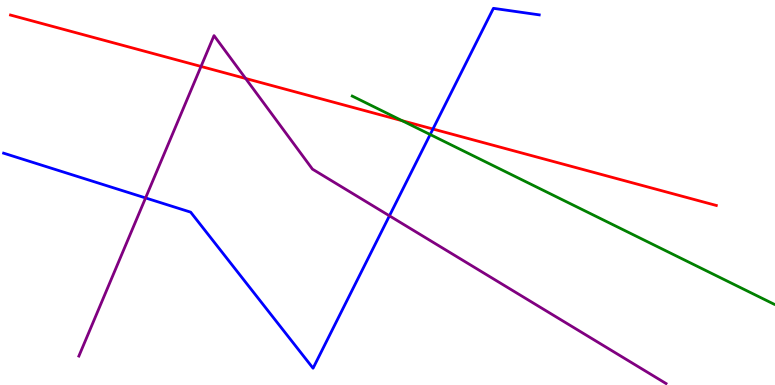[{'lines': ['blue', 'red'], 'intersections': [{'x': 5.59, 'y': 6.65}]}, {'lines': ['green', 'red'], 'intersections': [{'x': 5.19, 'y': 6.87}]}, {'lines': ['purple', 'red'], 'intersections': [{'x': 2.59, 'y': 8.27}, {'x': 3.17, 'y': 7.96}]}, {'lines': ['blue', 'green'], 'intersections': [{'x': 5.55, 'y': 6.51}]}, {'lines': ['blue', 'purple'], 'intersections': [{'x': 1.88, 'y': 4.86}, {'x': 5.02, 'y': 4.39}]}, {'lines': ['green', 'purple'], 'intersections': []}]